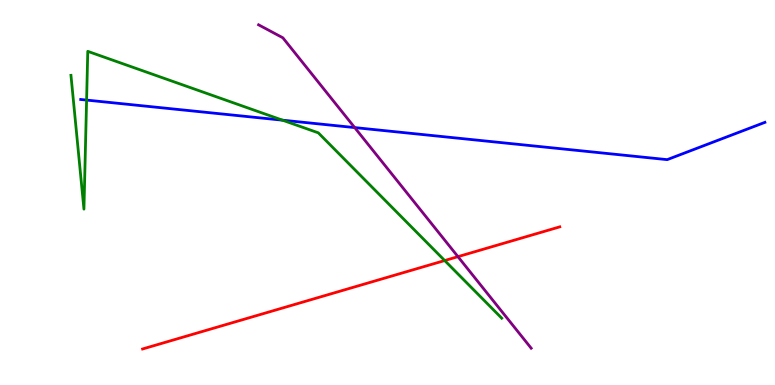[{'lines': ['blue', 'red'], 'intersections': []}, {'lines': ['green', 'red'], 'intersections': [{'x': 5.74, 'y': 3.23}]}, {'lines': ['purple', 'red'], 'intersections': [{'x': 5.91, 'y': 3.33}]}, {'lines': ['blue', 'green'], 'intersections': [{'x': 1.12, 'y': 7.4}, {'x': 3.65, 'y': 6.88}]}, {'lines': ['blue', 'purple'], 'intersections': [{'x': 4.58, 'y': 6.69}]}, {'lines': ['green', 'purple'], 'intersections': []}]